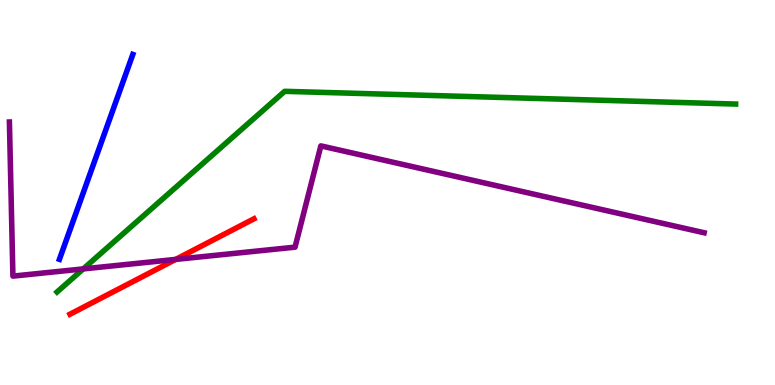[{'lines': ['blue', 'red'], 'intersections': []}, {'lines': ['green', 'red'], 'intersections': []}, {'lines': ['purple', 'red'], 'intersections': [{'x': 2.27, 'y': 3.26}]}, {'lines': ['blue', 'green'], 'intersections': []}, {'lines': ['blue', 'purple'], 'intersections': []}, {'lines': ['green', 'purple'], 'intersections': [{'x': 1.07, 'y': 3.02}]}]